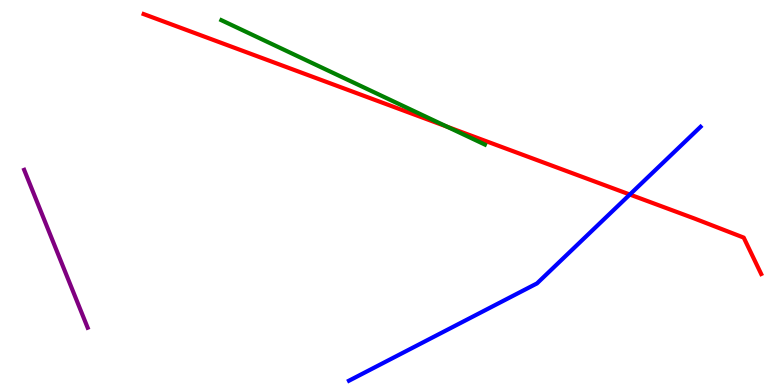[{'lines': ['blue', 'red'], 'intersections': [{'x': 8.13, 'y': 4.95}]}, {'lines': ['green', 'red'], 'intersections': [{'x': 5.77, 'y': 6.71}]}, {'lines': ['purple', 'red'], 'intersections': []}, {'lines': ['blue', 'green'], 'intersections': []}, {'lines': ['blue', 'purple'], 'intersections': []}, {'lines': ['green', 'purple'], 'intersections': []}]